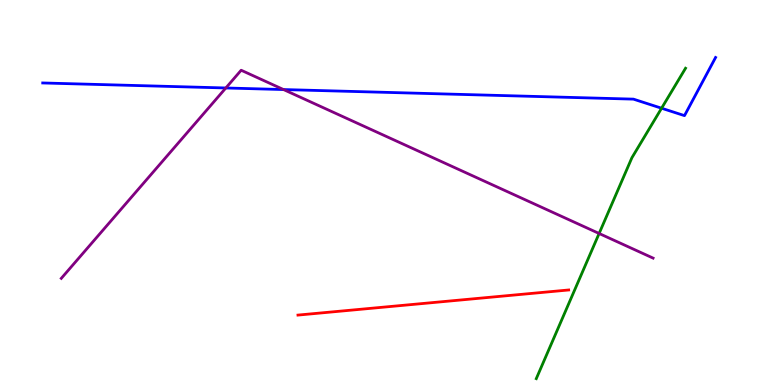[{'lines': ['blue', 'red'], 'intersections': []}, {'lines': ['green', 'red'], 'intersections': []}, {'lines': ['purple', 'red'], 'intersections': []}, {'lines': ['blue', 'green'], 'intersections': [{'x': 8.54, 'y': 7.19}]}, {'lines': ['blue', 'purple'], 'intersections': [{'x': 2.91, 'y': 7.71}, {'x': 3.66, 'y': 7.67}]}, {'lines': ['green', 'purple'], 'intersections': [{'x': 7.73, 'y': 3.94}]}]